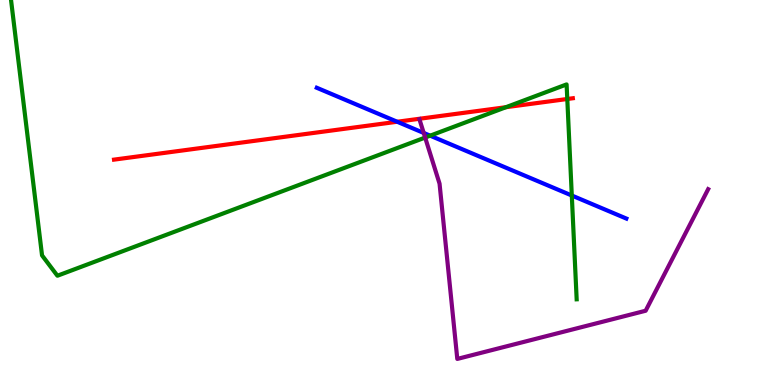[{'lines': ['blue', 'red'], 'intersections': [{'x': 5.13, 'y': 6.84}]}, {'lines': ['green', 'red'], 'intersections': [{'x': 6.53, 'y': 7.22}, {'x': 7.32, 'y': 7.43}]}, {'lines': ['purple', 'red'], 'intersections': []}, {'lines': ['blue', 'green'], 'intersections': [{'x': 5.55, 'y': 6.48}, {'x': 7.38, 'y': 4.92}]}, {'lines': ['blue', 'purple'], 'intersections': [{'x': 5.47, 'y': 6.55}]}, {'lines': ['green', 'purple'], 'intersections': [{'x': 5.49, 'y': 6.43}]}]